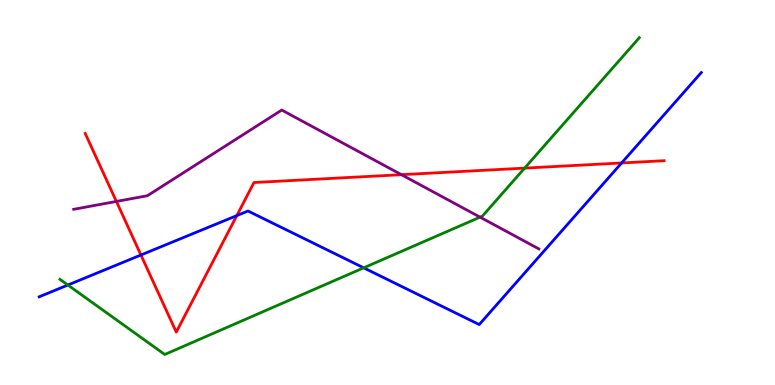[{'lines': ['blue', 'red'], 'intersections': [{'x': 1.82, 'y': 3.38}, {'x': 3.06, 'y': 4.4}, {'x': 8.02, 'y': 5.77}]}, {'lines': ['green', 'red'], 'intersections': [{'x': 6.77, 'y': 5.63}]}, {'lines': ['purple', 'red'], 'intersections': [{'x': 1.5, 'y': 4.77}, {'x': 5.18, 'y': 5.46}]}, {'lines': ['blue', 'green'], 'intersections': [{'x': 0.876, 'y': 2.6}, {'x': 4.69, 'y': 3.04}]}, {'lines': ['blue', 'purple'], 'intersections': []}, {'lines': ['green', 'purple'], 'intersections': [{'x': 6.19, 'y': 4.36}]}]